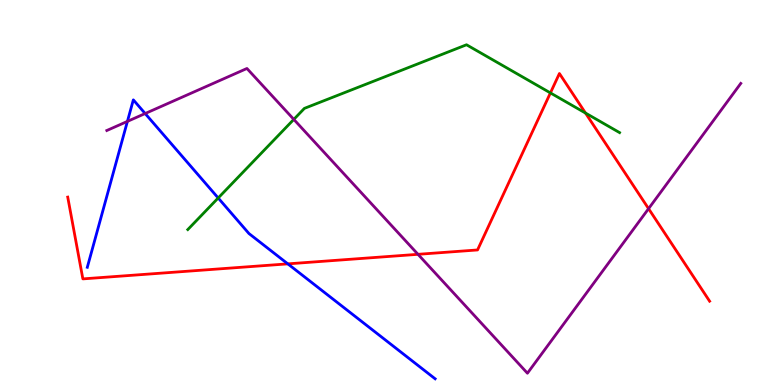[{'lines': ['blue', 'red'], 'intersections': [{'x': 3.71, 'y': 3.15}]}, {'lines': ['green', 'red'], 'intersections': [{'x': 7.1, 'y': 7.59}, {'x': 7.55, 'y': 7.06}]}, {'lines': ['purple', 'red'], 'intersections': [{'x': 5.39, 'y': 3.39}, {'x': 8.37, 'y': 4.58}]}, {'lines': ['blue', 'green'], 'intersections': [{'x': 2.82, 'y': 4.86}]}, {'lines': ['blue', 'purple'], 'intersections': [{'x': 1.64, 'y': 6.85}, {'x': 1.87, 'y': 7.05}]}, {'lines': ['green', 'purple'], 'intersections': [{'x': 3.79, 'y': 6.9}]}]